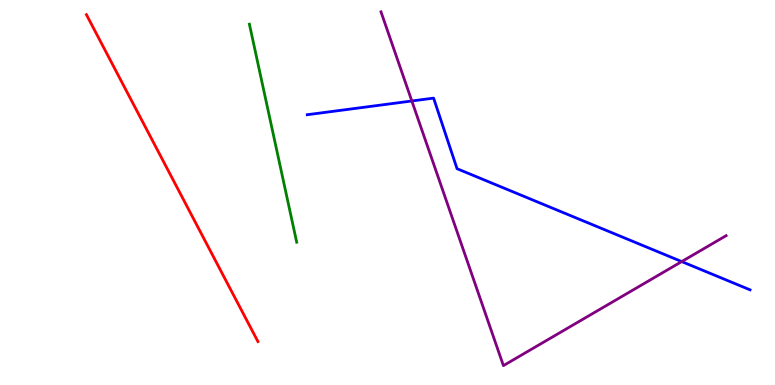[{'lines': ['blue', 'red'], 'intersections': []}, {'lines': ['green', 'red'], 'intersections': []}, {'lines': ['purple', 'red'], 'intersections': []}, {'lines': ['blue', 'green'], 'intersections': []}, {'lines': ['blue', 'purple'], 'intersections': [{'x': 5.31, 'y': 7.38}, {'x': 8.8, 'y': 3.21}]}, {'lines': ['green', 'purple'], 'intersections': []}]